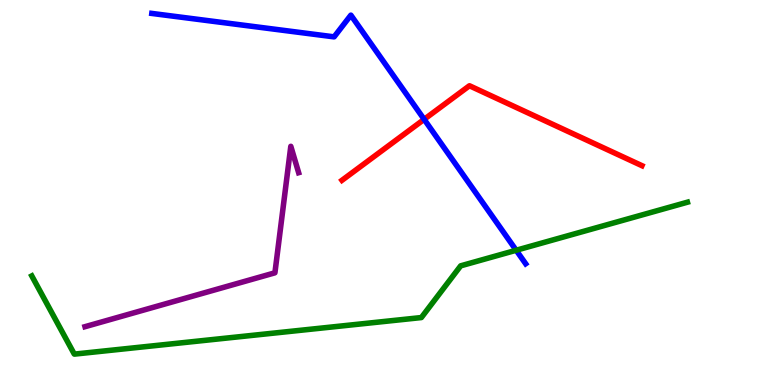[{'lines': ['blue', 'red'], 'intersections': [{'x': 5.47, 'y': 6.9}]}, {'lines': ['green', 'red'], 'intersections': []}, {'lines': ['purple', 'red'], 'intersections': []}, {'lines': ['blue', 'green'], 'intersections': [{'x': 6.66, 'y': 3.5}]}, {'lines': ['blue', 'purple'], 'intersections': []}, {'lines': ['green', 'purple'], 'intersections': []}]